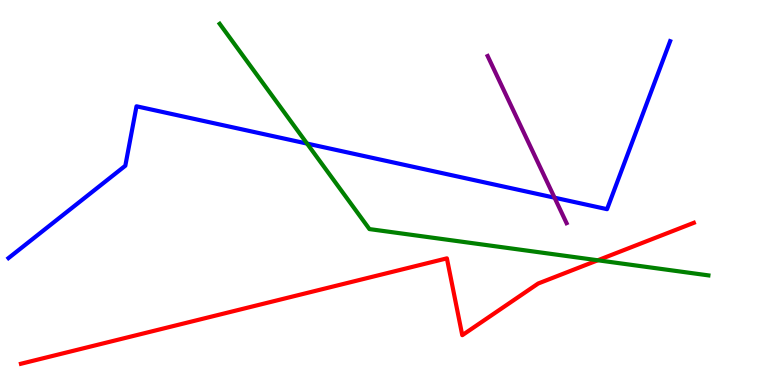[{'lines': ['blue', 'red'], 'intersections': []}, {'lines': ['green', 'red'], 'intersections': [{'x': 7.71, 'y': 3.24}]}, {'lines': ['purple', 'red'], 'intersections': []}, {'lines': ['blue', 'green'], 'intersections': [{'x': 3.96, 'y': 6.27}]}, {'lines': ['blue', 'purple'], 'intersections': [{'x': 7.16, 'y': 4.87}]}, {'lines': ['green', 'purple'], 'intersections': []}]